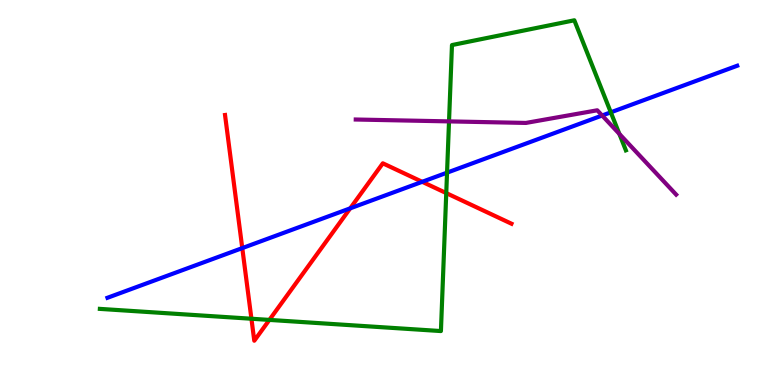[{'lines': ['blue', 'red'], 'intersections': [{'x': 3.13, 'y': 3.56}, {'x': 4.52, 'y': 4.59}, {'x': 5.45, 'y': 5.28}]}, {'lines': ['green', 'red'], 'intersections': [{'x': 3.24, 'y': 1.72}, {'x': 3.48, 'y': 1.69}, {'x': 5.76, 'y': 4.98}]}, {'lines': ['purple', 'red'], 'intersections': []}, {'lines': ['blue', 'green'], 'intersections': [{'x': 5.77, 'y': 5.52}, {'x': 7.88, 'y': 7.08}]}, {'lines': ['blue', 'purple'], 'intersections': [{'x': 7.77, 'y': 7.0}]}, {'lines': ['green', 'purple'], 'intersections': [{'x': 5.79, 'y': 6.85}, {'x': 7.99, 'y': 6.52}]}]